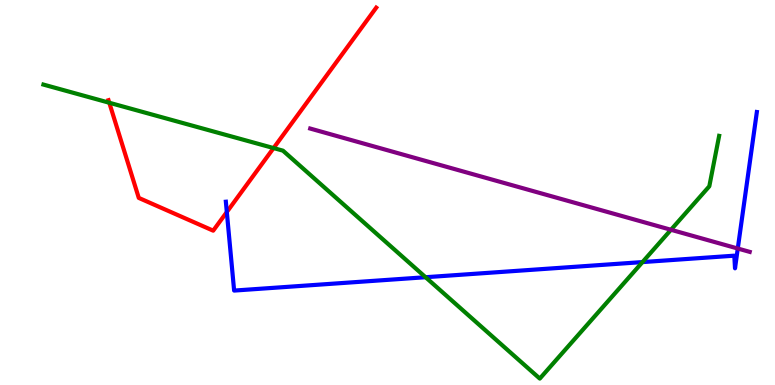[{'lines': ['blue', 'red'], 'intersections': [{'x': 2.93, 'y': 4.49}]}, {'lines': ['green', 'red'], 'intersections': [{'x': 1.41, 'y': 7.33}, {'x': 3.53, 'y': 6.15}]}, {'lines': ['purple', 'red'], 'intersections': []}, {'lines': ['blue', 'green'], 'intersections': [{'x': 5.49, 'y': 2.8}, {'x': 8.29, 'y': 3.19}]}, {'lines': ['blue', 'purple'], 'intersections': [{'x': 9.52, 'y': 3.54}]}, {'lines': ['green', 'purple'], 'intersections': [{'x': 8.66, 'y': 4.03}]}]